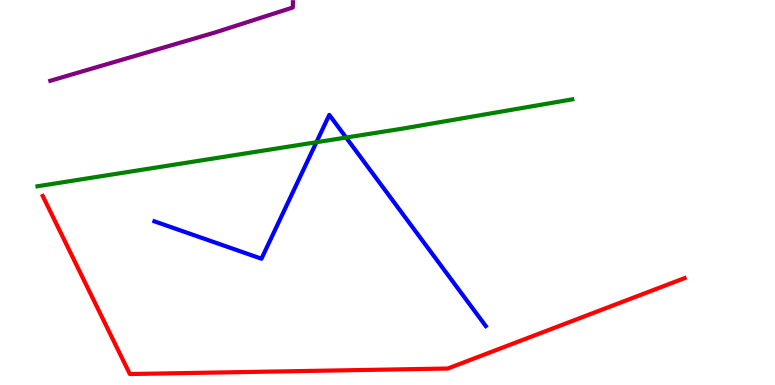[{'lines': ['blue', 'red'], 'intersections': []}, {'lines': ['green', 'red'], 'intersections': []}, {'lines': ['purple', 'red'], 'intersections': []}, {'lines': ['blue', 'green'], 'intersections': [{'x': 4.08, 'y': 6.31}, {'x': 4.47, 'y': 6.43}]}, {'lines': ['blue', 'purple'], 'intersections': []}, {'lines': ['green', 'purple'], 'intersections': []}]